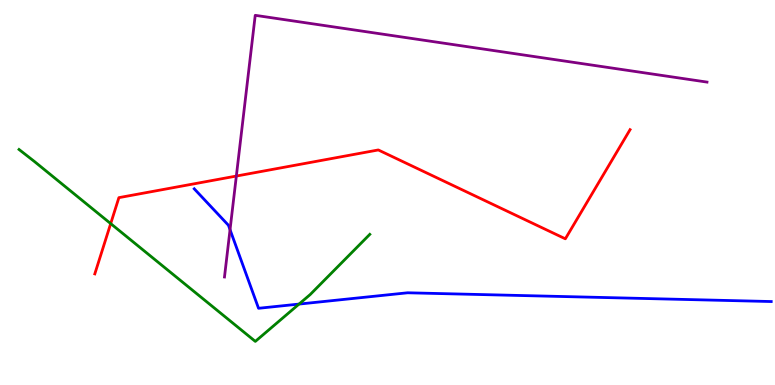[{'lines': ['blue', 'red'], 'intersections': []}, {'lines': ['green', 'red'], 'intersections': [{'x': 1.43, 'y': 4.19}]}, {'lines': ['purple', 'red'], 'intersections': [{'x': 3.05, 'y': 5.43}]}, {'lines': ['blue', 'green'], 'intersections': [{'x': 3.86, 'y': 2.1}]}, {'lines': ['blue', 'purple'], 'intersections': [{'x': 2.97, 'y': 4.03}]}, {'lines': ['green', 'purple'], 'intersections': []}]